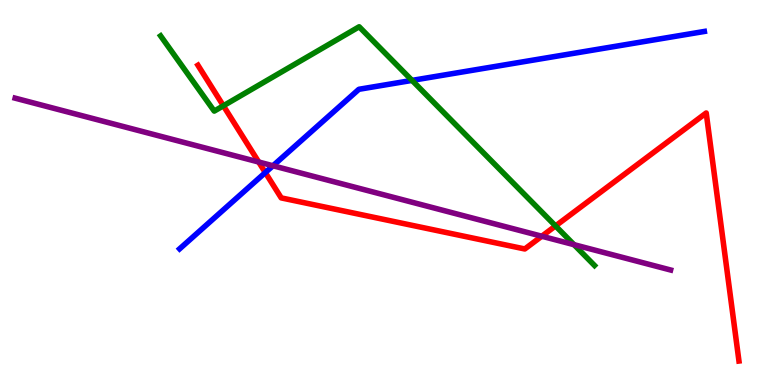[{'lines': ['blue', 'red'], 'intersections': [{'x': 3.42, 'y': 5.52}]}, {'lines': ['green', 'red'], 'intersections': [{'x': 2.88, 'y': 7.25}, {'x': 7.17, 'y': 4.13}]}, {'lines': ['purple', 'red'], 'intersections': [{'x': 3.34, 'y': 5.79}, {'x': 6.99, 'y': 3.86}]}, {'lines': ['blue', 'green'], 'intersections': [{'x': 5.32, 'y': 7.91}]}, {'lines': ['blue', 'purple'], 'intersections': [{'x': 3.52, 'y': 5.69}]}, {'lines': ['green', 'purple'], 'intersections': [{'x': 7.41, 'y': 3.64}]}]